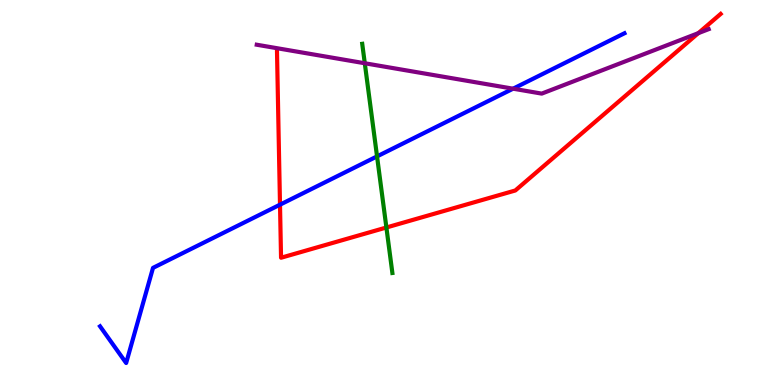[{'lines': ['blue', 'red'], 'intersections': [{'x': 3.61, 'y': 4.68}]}, {'lines': ['green', 'red'], 'intersections': [{'x': 4.99, 'y': 4.09}]}, {'lines': ['purple', 'red'], 'intersections': [{'x': 9.01, 'y': 9.14}]}, {'lines': ['blue', 'green'], 'intersections': [{'x': 4.87, 'y': 5.94}]}, {'lines': ['blue', 'purple'], 'intersections': [{'x': 6.62, 'y': 7.7}]}, {'lines': ['green', 'purple'], 'intersections': [{'x': 4.71, 'y': 8.36}]}]